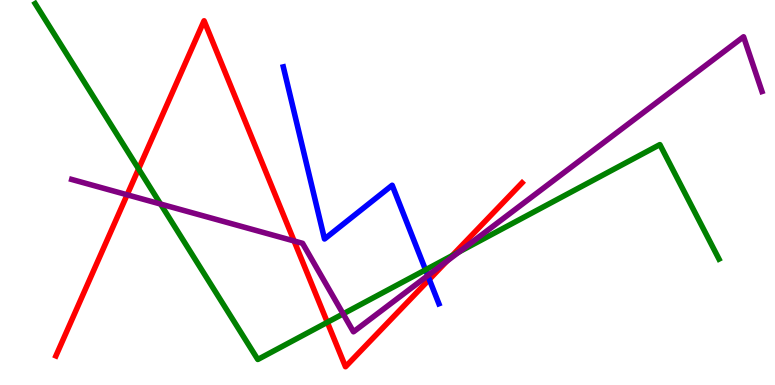[{'lines': ['blue', 'red'], 'intersections': [{'x': 5.54, 'y': 2.74}]}, {'lines': ['green', 'red'], 'intersections': [{'x': 1.79, 'y': 5.61}, {'x': 4.22, 'y': 1.63}, {'x': 5.83, 'y': 3.36}]}, {'lines': ['purple', 'red'], 'intersections': [{'x': 1.64, 'y': 4.94}, {'x': 3.79, 'y': 3.74}, {'x': 5.77, 'y': 3.22}]}, {'lines': ['blue', 'green'], 'intersections': [{'x': 5.49, 'y': 2.99}]}, {'lines': ['blue', 'purple'], 'intersections': [{'x': 5.52, 'y': 2.84}]}, {'lines': ['green', 'purple'], 'intersections': [{'x': 2.07, 'y': 4.7}, {'x': 4.43, 'y': 1.85}, {'x': 5.92, 'y': 3.46}]}]